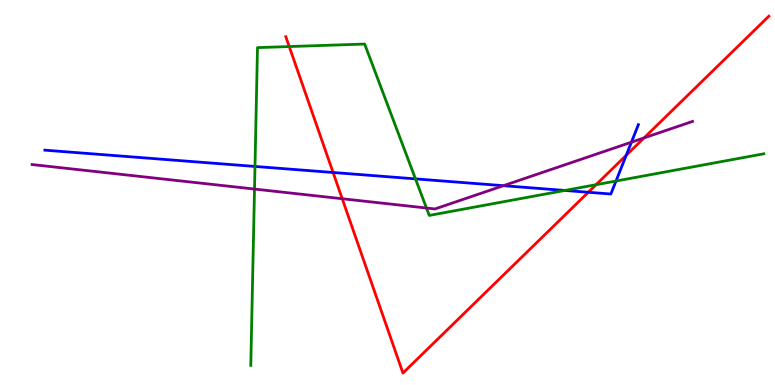[{'lines': ['blue', 'red'], 'intersections': [{'x': 4.3, 'y': 5.52}, {'x': 7.59, 'y': 5.01}, {'x': 8.08, 'y': 5.97}]}, {'lines': ['green', 'red'], 'intersections': [{'x': 3.73, 'y': 8.79}, {'x': 7.69, 'y': 5.2}]}, {'lines': ['purple', 'red'], 'intersections': [{'x': 4.42, 'y': 4.84}, {'x': 8.31, 'y': 6.42}]}, {'lines': ['blue', 'green'], 'intersections': [{'x': 3.29, 'y': 5.68}, {'x': 5.36, 'y': 5.35}, {'x': 7.29, 'y': 5.05}, {'x': 7.95, 'y': 5.3}]}, {'lines': ['blue', 'purple'], 'intersections': [{'x': 6.5, 'y': 5.18}, {'x': 8.15, 'y': 6.31}]}, {'lines': ['green', 'purple'], 'intersections': [{'x': 3.28, 'y': 5.09}, {'x': 5.5, 'y': 4.6}]}]